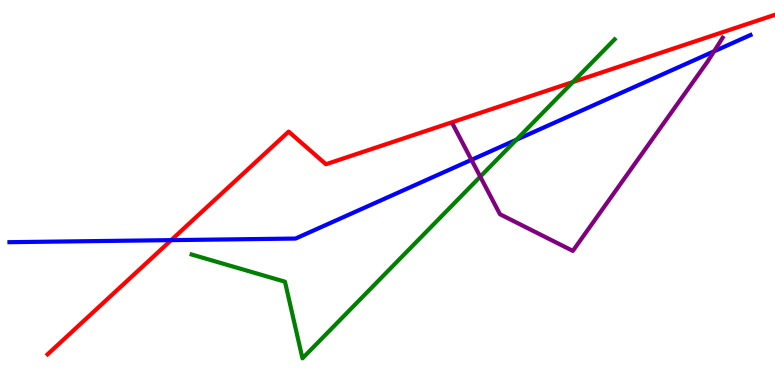[{'lines': ['blue', 'red'], 'intersections': [{'x': 2.21, 'y': 3.76}]}, {'lines': ['green', 'red'], 'intersections': [{'x': 7.39, 'y': 7.87}]}, {'lines': ['purple', 'red'], 'intersections': []}, {'lines': ['blue', 'green'], 'intersections': [{'x': 6.66, 'y': 6.37}]}, {'lines': ['blue', 'purple'], 'intersections': [{'x': 6.08, 'y': 5.85}, {'x': 9.21, 'y': 8.67}]}, {'lines': ['green', 'purple'], 'intersections': [{'x': 6.2, 'y': 5.41}]}]